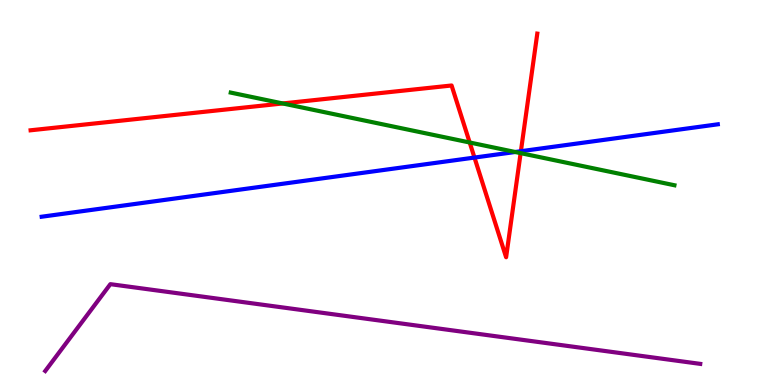[{'lines': ['blue', 'red'], 'intersections': [{'x': 6.12, 'y': 5.91}, {'x': 6.72, 'y': 6.07}]}, {'lines': ['green', 'red'], 'intersections': [{'x': 3.65, 'y': 7.31}, {'x': 6.06, 'y': 6.3}, {'x': 6.72, 'y': 6.02}]}, {'lines': ['purple', 'red'], 'intersections': []}, {'lines': ['blue', 'green'], 'intersections': [{'x': 6.65, 'y': 6.05}]}, {'lines': ['blue', 'purple'], 'intersections': []}, {'lines': ['green', 'purple'], 'intersections': []}]